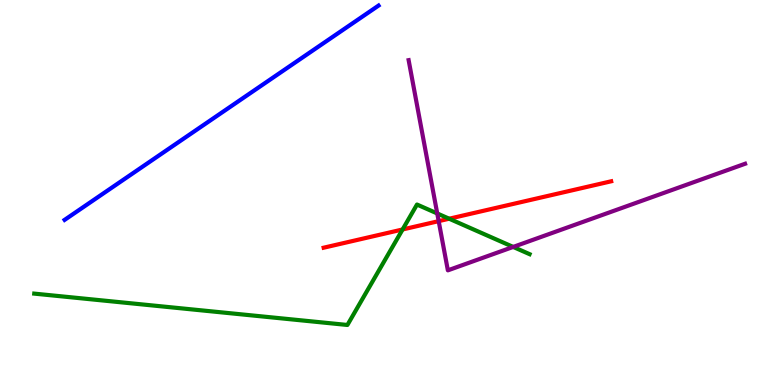[{'lines': ['blue', 'red'], 'intersections': []}, {'lines': ['green', 'red'], 'intersections': [{'x': 5.19, 'y': 4.04}, {'x': 5.8, 'y': 4.32}]}, {'lines': ['purple', 'red'], 'intersections': [{'x': 5.66, 'y': 4.26}]}, {'lines': ['blue', 'green'], 'intersections': []}, {'lines': ['blue', 'purple'], 'intersections': []}, {'lines': ['green', 'purple'], 'intersections': [{'x': 5.64, 'y': 4.46}, {'x': 6.62, 'y': 3.59}]}]